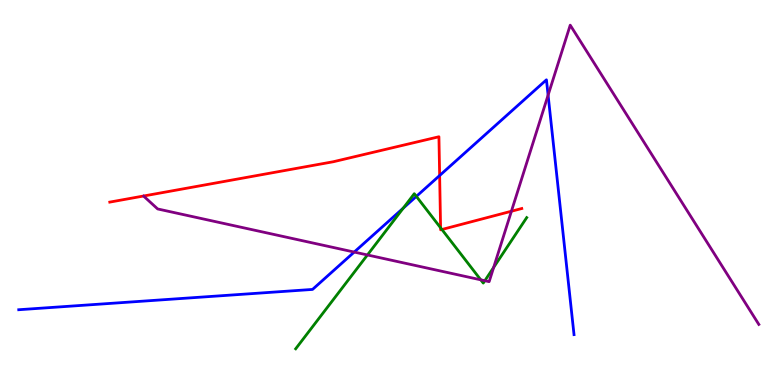[{'lines': ['blue', 'red'], 'intersections': [{'x': 5.67, 'y': 5.44}]}, {'lines': ['green', 'red'], 'intersections': [{'x': 5.69, 'y': 4.08}, {'x': 5.7, 'y': 4.04}]}, {'lines': ['purple', 'red'], 'intersections': [{'x': 6.6, 'y': 4.51}]}, {'lines': ['blue', 'green'], 'intersections': [{'x': 5.2, 'y': 4.59}, {'x': 5.37, 'y': 4.9}]}, {'lines': ['blue', 'purple'], 'intersections': [{'x': 4.57, 'y': 3.45}, {'x': 7.07, 'y': 7.53}]}, {'lines': ['green', 'purple'], 'intersections': [{'x': 4.74, 'y': 3.38}, {'x': 6.2, 'y': 2.73}, {'x': 6.26, 'y': 2.71}, {'x': 6.37, 'y': 3.05}]}]